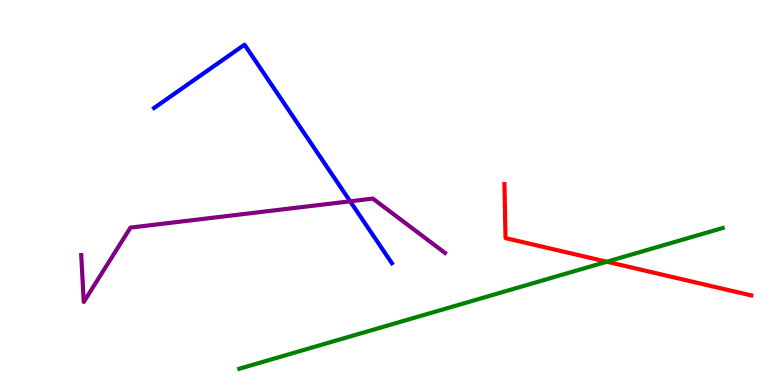[{'lines': ['blue', 'red'], 'intersections': []}, {'lines': ['green', 'red'], 'intersections': [{'x': 7.83, 'y': 3.2}]}, {'lines': ['purple', 'red'], 'intersections': []}, {'lines': ['blue', 'green'], 'intersections': []}, {'lines': ['blue', 'purple'], 'intersections': [{'x': 4.52, 'y': 4.77}]}, {'lines': ['green', 'purple'], 'intersections': []}]